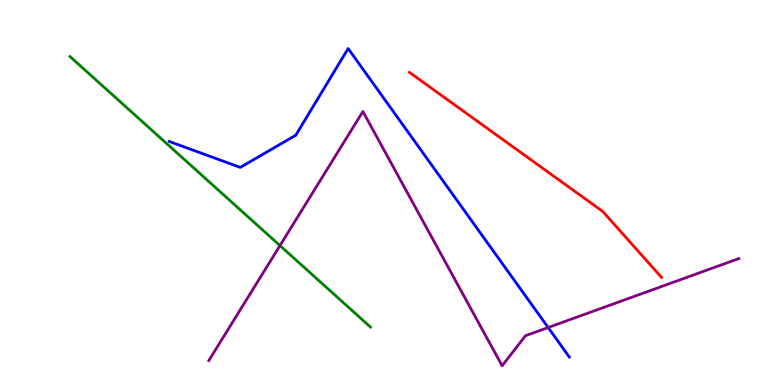[{'lines': ['blue', 'red'], 'intersections': []}, {'lines': ['green', 'red'], 'intersections': []}, {'lines': ['purple', 'red'], 'intersections': []}, {'lines': ['blue', 'green'], 'intersections': []}, {'lines': ['blue', 'purple'], 'intersections': [{'x': 7.07, 'y': 1.49}]}, {'lines': ['green', 'purple'], 'intersections': [{'x': 3.61, 'y': 3.62}]}]